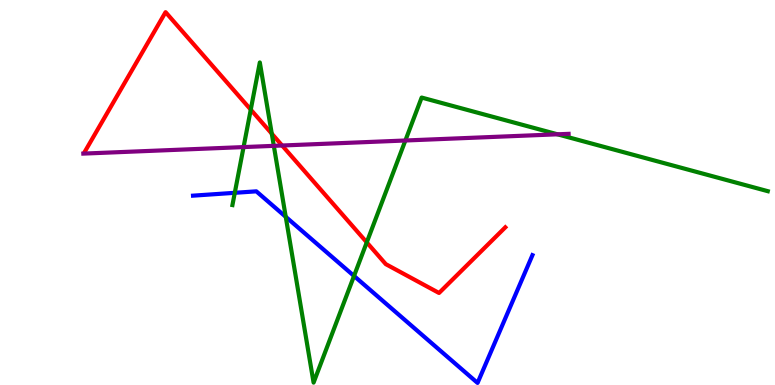[{'lines': ['blue', 'red'], 'intersections': []}, {'lines': ['green', 'red'], 'intersections': [{'x': 3.24, 'y': 7.15}, {'x': 3.51, 'y': 6.53}, {'x': 4.73, 'y': 3.7}]}, {'lines': ['purple', 'red'], 'intersections': [{'x': 3.64, 'y': 6.22}]}, {'lines': ['blue', 'green'], 'intersections': [{'x': 3.03, 'y': 4.99}, {'x': 3.69, 'y': 4.37}, {'x': 4.57, 'y': 2.83}]}, {'lines': ['blue', 'purple'], 'intersections': []}, {'lines': ['green', 'purple'], 'intersections': [{'x': 3.14, 'y': 6.18}, {'x': 3.53, 'y': 6.21}, {'x': 5.23, 'y': 6.35}, {'x': 7.19, 'y': 6.51}]}]